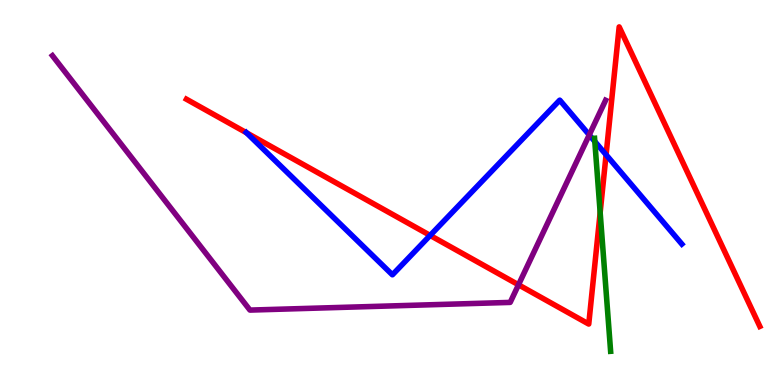[{'lines': ['blue', 'red'], 'intersections': [{'x': 3.18, 'y': 6.55}, {'x': 5.55, 'y': 3.89}, {'x': 7.82, 'y': 5.98}]}, {'lines': ['green', 'red'], 'intersections': [{'x': 7.74, 'y': 4.48}]}, {'lines': ['purple', 'red'], 'intersections': [{'x': 6.69, 'y': 2.6}]}, {'lines': ['blue', 'green'], 'intersections': [{'x': 7.67, 'y': 6.33}]}, {'lines': ['blue', 'purple'], 'intersections': [{'x': 7.6, 'y': 6.5}]}, {'lines': ['green', 'purple'], 'intersections': []}]